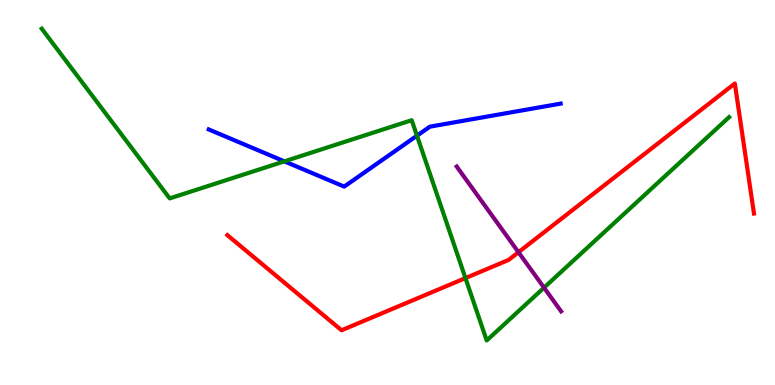[{'lines': ['blue', 'red'], 'intersections': []}, {'lines': ['green', 'red'], 'intersections': [{'x': 6.01, 'y': 2.78}]}, {'lines': ['purple', 'red'], 'intersections': [{'x': 6.69, 'y': 3.45}]}, {'lines': ['blue', 'green'], 'intersections': [{'x': 3.67, 'y': 5.81}, {'x': 5.38, 'y': 6.48}]}, {'lines': ['blue', 'purple'], 'intersections': []}, {'lines': ['green', 'purple'], 'intersections': [{'x': 7.02, 'y': 2.53}]}]